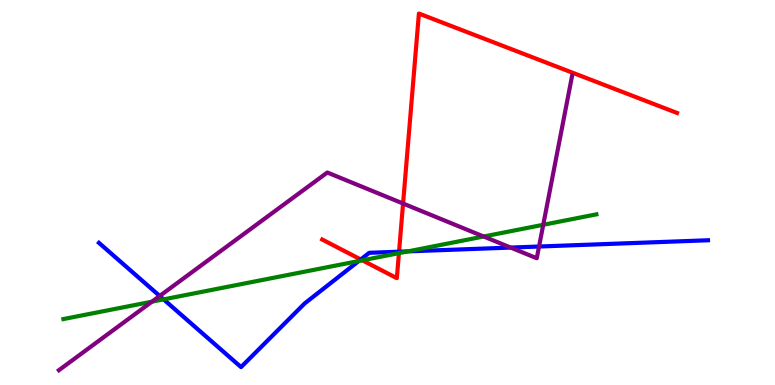[{'lines': ['blue', 'red'], 'intersections': [{'x': 4.65, 'y': 3.26}, {'x': 5.15, 'y': 3.46}]}, {'lines': ['green', 'red'], 'intersections': [{'x': 4.68, 'y': 3.24}, {'x': 5.15, 'y': 3.42}]}, {'lines': ['purple', 'red'], 'intersections': [{'x': 5.2, 'y': 4.71}]}, {'lines': ['blue', 'green'], 'intersections': [{'x': 2.11, 'y': 2.22}, {'x': 4.63, 'y': 3.22}, {'x': 5.26, 'y': 3.47}]}, {'lines': ['blue', 'purple'], 'intersections': [{'x': 2.06, 'y': 2.31}, {'x': 6.59, 'y': 3.57}, {'x': 6.96, 'y': 3.6}]}, {'lines': ['green', 'purple'], 'intersections': [{'x': 1.96, 'y': 2.16}, {'x': 6.24, 'y': 3.86}, {'x': 7.01, 'y': 4.16}]}]